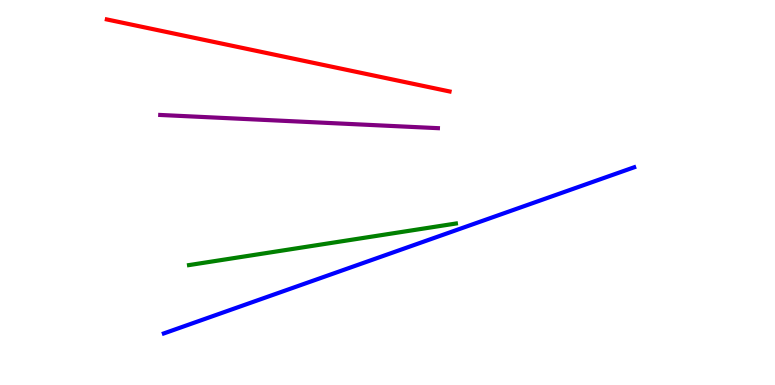[{'lines': ['blue', 'red'], 'intersections': []}, {'lines': ['green', 'red'], 'intersections': []}, {'lines': ['purple', 'red'], 'intersections': []}, {'lines': ['blue', 'green'], 'intersections': []}, {'lines': ['blue', 'purple'], 'intersections': []}, {'lines': ['green', 'purple'], 'intersections': []}]